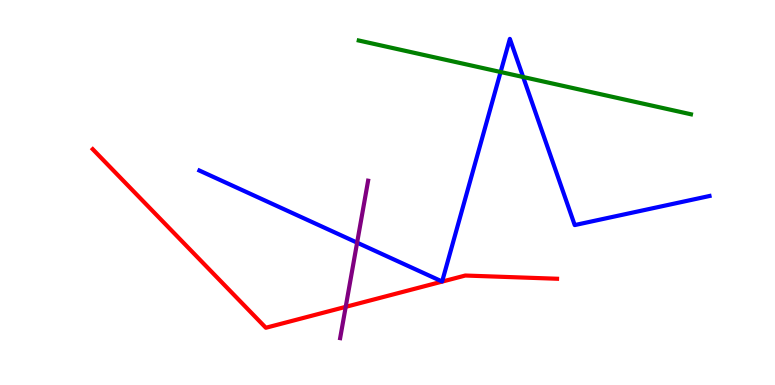[{'lines': ['blue', 'red'], 'intersections': []}, {'lines': ['green', 'red'], 'intersections': []}, {'lines': ['purple', 'red'], 'intersections': [{'x': 4.46, 'y': 2.03}]}, {'lines': ['blue', 'green'], 'intersections': [{'x': 6.46, 'y': 8.13}, {'x': 6.75, 'y': 8.0}]}, {'lines': ['blue', 'purple'], 'intersections': [{'x': 4.61, 'y': 3.7}]}, {'lines': ['green', 'purple'], 'intersections': []}]